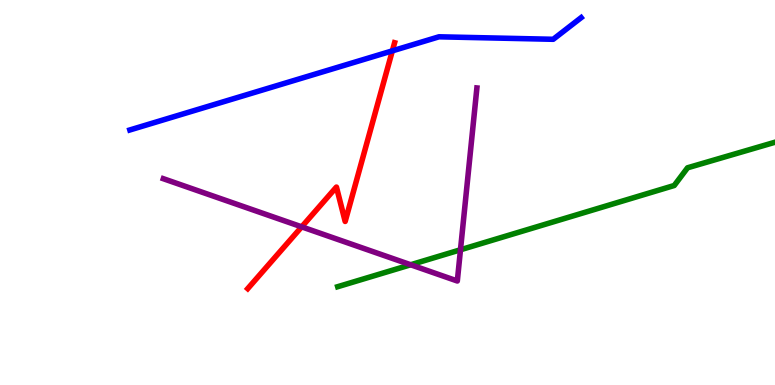[{'lines': ['blue', 'red'], 'intersections': [{'x': 5.06, 'y': 8.68}]}, {'lines': ['green', 'red'], 'intersections': []}, {'lines': ['purple', 'red'], 'intersections': [{'x': 3.89, 'y': 4.11}]}, {'lines': ['blue', 'green'], 'intersections': []}, {'lines': ['blue', 'purple'], 'intersections': []}, {'lines': ['green', 'purple'], 'intersections': [{'x': 5.3, 'y': 3.12}, {'x': 5.94, 'y': 3.51}]}]